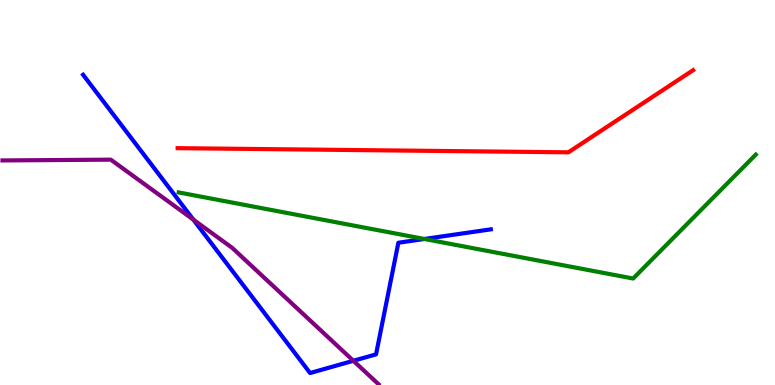[{'lines': ['blue', 'red'], 'intersections': []}, {'lines': ['green', 'red'], 'intersections': []}, {'lines': ['purple', 'red'], 'intersections': []}, {'lines': ['blue', 'green'], 'intersections': [{'x': 5.48, 'y': 3.79}]}, {'lines': ['blue', 'purple'], 'intersections': [{'x': 2.49, 'y': 4.3}, {'x': 4.56, 'y': 0.629}]}, {'lines': ['green', 'purple'], 'intersections': []}]